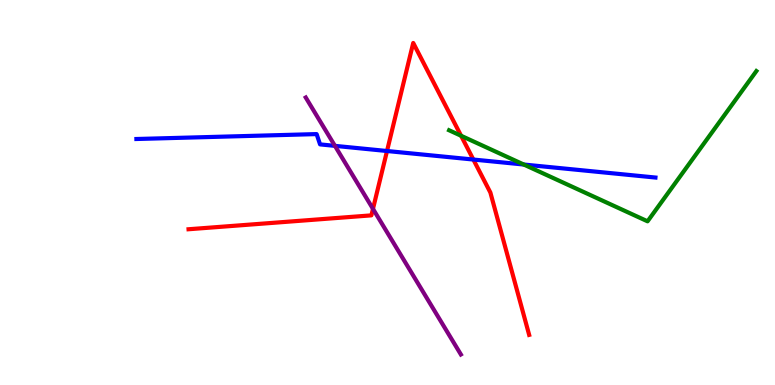[{'lines': ['blue', 'red'], 'intersections': [{'x': 4.99, 'y': 6.08}, {'x': 6.11, 'y': 5.86}]}, {'lines': ['green', 'red'], 'intersections': [{'x': 5.95, 'y': 6.47}]}, {'lines': ['purple', 'red'], 'intersections': [{'x': 4.81, 'y': 4.57}]}, {'lines': ['blue', 'green'], 'intersections': [{'x': 6.76, 'y': 5.73}]}, {'lines': ['blue', 'purple'], 'intersections': [{'x': 4.32, 'y': 6.21}]}, {'lines': ['green', 'purple'], 'intersections': []}]